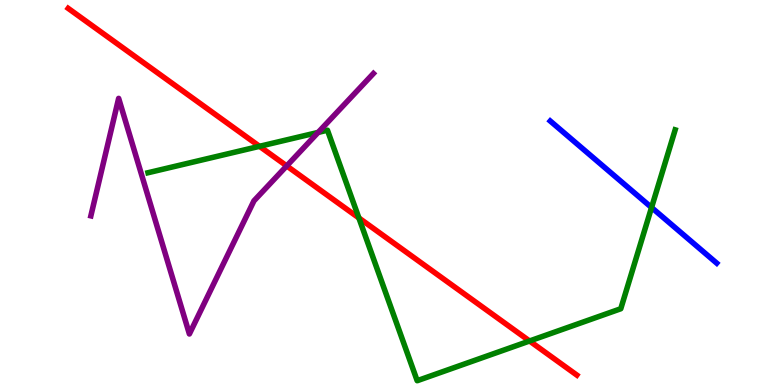[{'lines': ['blue', 'red'], 'intersections': []}, {'lines': ['green', 'red'], 'intersections': [{'x': 3.35, 'y': 6.2}, {'x': 4.63, 'y': 4.34}, {'x': 6.83, 'y': 1.14}]}, {'lines': ['purple', 'red'], 'intersections': [{'x': 3.7, 'y': 5.69}]}, {'lines': ['blue', 'green'], 'intersections': [{'x': 8.41, 'y': 4.61}]}, {'lines': ['blue', 'purple'], 'intersections': []}, {'lines': ['green', 'purple'], 'intersections': [{'x': 4.1, 'y': 6.56}]}]